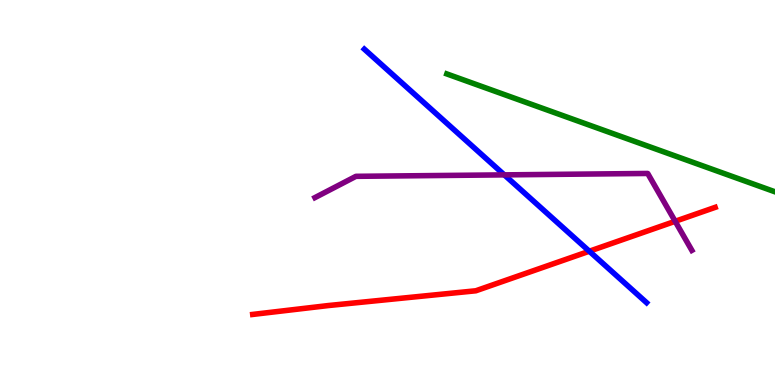[{'lines': ['blue', 'red'], 'intersections': [{'x': 7.6, 'y': 3.47}]}, {'lines': ['green', 'red'], 'intersections': []}, {'lines': ['purple', 'red'], 'intersections': [{'x': 8.71, 'y': 4.25}]}, {'lines': ['blue', 'green'], 'intersections': []}, {'lines': ['blue', 'purple'], 'intersections': [{'x': 6.51, 'y': 5.46}]}, {'lines': ['green', 'purple'], 'intersections': []}]